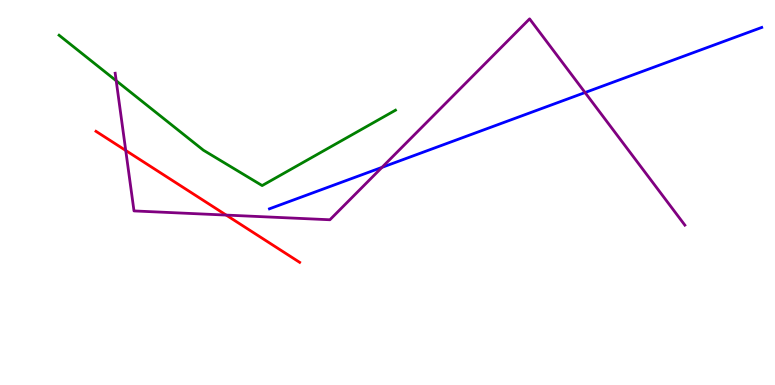[{'lines': ['blue', 'red'], 'intersections': []}, {'lines': ['green', 'red'], 'intersections': []}, {'lines': ['purple', 'red'], 'intersections': [{'x': 1.62, 'y': 6.09}, {'x': 2.92, 'y': 4.41}]}, {'lines': ['blue', 'green'], 'intersections': []}, {'lines': ['blue', 'purple'], 'intersections': [{'x': 4.93, 'y': 5.65}, {'x': 7.55, 'y': 7.6}]}, {'lines': ['green', 'purple'], 'intersections': [{'x': 1.5, 'y': 7.9}]}]